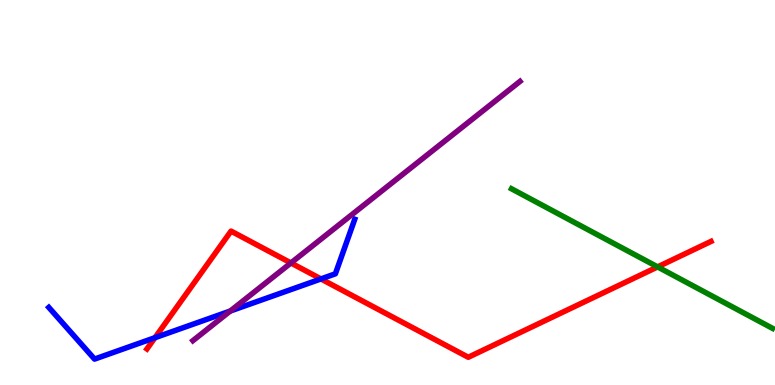[{'lines': ['blue', 'red'], 'intersections': [{'x': 2.0, 'y': 1.23}, {'x': 4.14, 'y': 2.76}]}, {'lines': ['green', 'red'], 'intersections': [{'x': 8.49, 'y': 3.07}]}, {'lines': ['purple', 'red'], 'intersections': [{'x': 3.75, 'y': 3.17}]}, {'lines': ['blue', 'green'], 'intersections': []}, {'lines': ['blue', 'purple'], 'intersections': [{'x': 2.97, 'y': 1.92}]}, {'lines': ['green', 'purple'], 'intersections': []}]